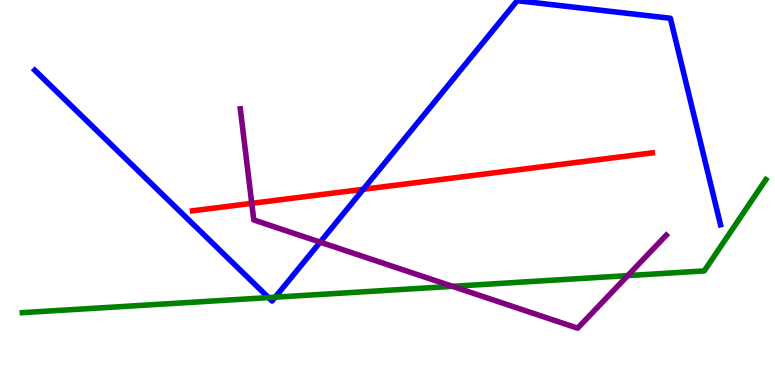[{'lines': ['blue', 'red'], 'intersections': [{'x': 4.69, 'y': 5.08}]}, {'lines': ['green', 'red'], 'intersections': []}, {'lines': ['purple', 'red'], 'intersections': [{'x': 3.25, 'y': 4.72}]}, {'lines': ['blue', 'green'], 'intersections': [{'x': 3.46, 'y': 2.27}, {'x': 3.55, 'y': 2.28}]}, {'lines': ['blue', 'purple'], 'intersections': [{'x': 4.13, 'y': 3.71}]}, {'lines': ['green', 'purple'], 'intersections': [{'x': 5.84, 'y': 2.56}, {'x': 8.1, 'y': 2.84}]}]